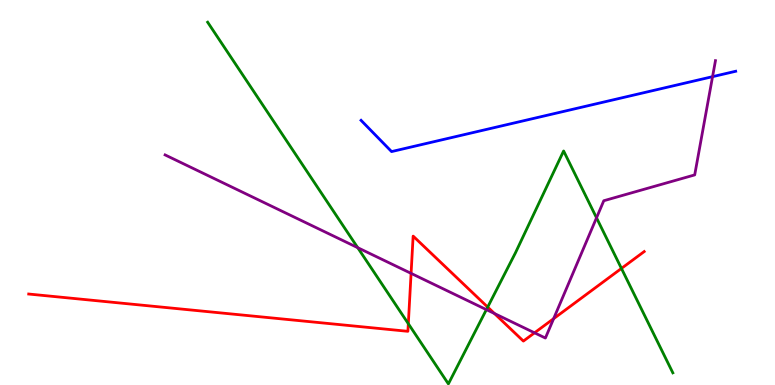[{'lines': ['blue', 'red'], 'intersections': []}, {'lines': ['green', 'red'], 'intersections': [{'x': 5.27, 'y': 1.59}, {'x': 6.29, 'y': 2.02}, {'x': 8.02, 'y': 3.03}]}, {'lines': ['purple', 'red'], 'intersections': [{'x': 5.3, 'y': 2.9}, {'x': 6.38, 'y': 1.86}, {'x': 6.9, 'y': 1.36}, {'x': 7.14, 'y': 1.72}]}, {'lines': ['blue', 'green'], 'intersections': []}, {'lines': ['blue', 'purple'], 'intersections': [{'x': 9.19, 'y': 8.01}]}, {'lines': ['green', 'purple'], 'intersections': [{'x': 4.62, 'y': 3.57}, {'x': 6.28, 'y': 1.96}, {'x': 7.7, 'y': 4.34}]}]